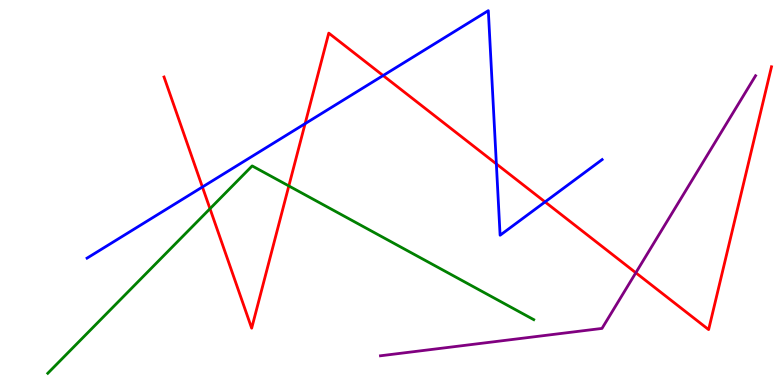[{'lines': ['blue', 'red'], 'intersections': [{'x': 2.61, 'y': 5.14}, {'x': 3.94, 'y': 6.79}, {'x': 4.94, 'y': 8.04}, {'x': 6.4, 'y': 5.74}, {'x': 7.03, 'y': 4.76}]}, {'lines': ['green', 'red'], 'intersections': [{'x': 2.71, 'y': 4.58}, {'x': 3.73, 'y': 5.17}]}, {'lines': ['purple', 'red'], 'intersections': [{'x': 8.2, 'y': 2.92}]}, {'lines': ['blue', 'green'], 'intersections': []}, {'lines': ['blue', 'purple'], 'intersections': []}, {'lines': ['green', 'purple'], 'intersections': []}]